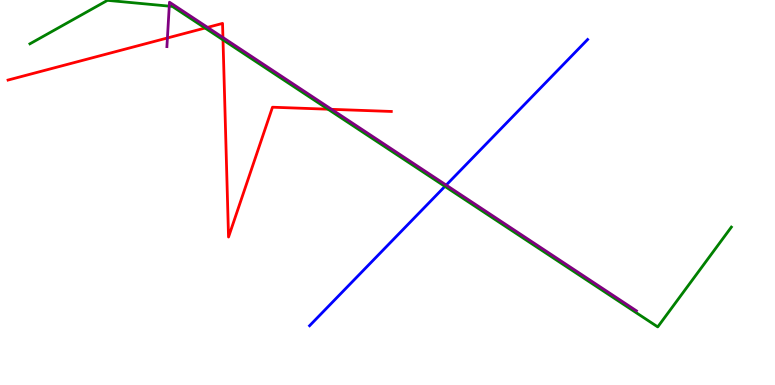[{'lines': ['blue', 'red'], 'intersections': []}, {'lines': ['green', 'red'], 'intersections': [{'x': 2.65, 'y': 9.27}, {'x': 2.88, 'y': 8.96}, {'x': 4.23, 'y': 7.16}]}, {'lines': ['purple', 'red'], 'intersections': [{'x': 2.16, 'y': 9.01}, {'x': 2.68, 'y': 9.29}, {'x': 2.88, 'y': 9.03}, {'x': 4.28, 'y': 7.16}]}, {'lines': ['blue', 'green'], 'intersections': [{'x': 5.74, 'y': 5.16}]}, {'lines': ['blue', 'purple'], 'intersections': [{'x': 5.76, 'y': 5.19}]}, {'lines': ['green', 'purple'], 'intersections': [{'x': 2.18, 'y': 9.84}]}]